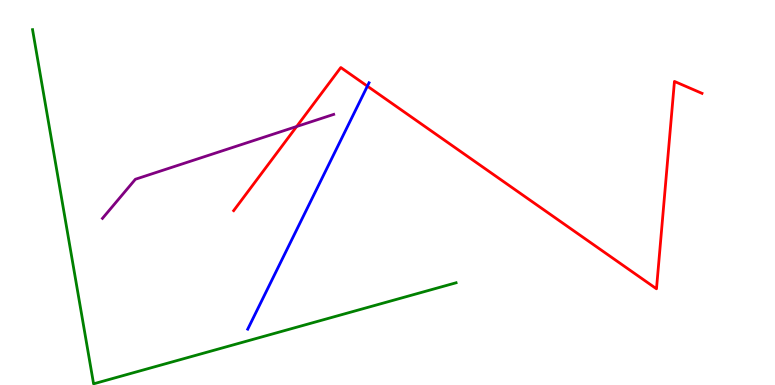[{'lines': ['blue', 'red'], 'intersections': [{'x': 4.74, 'y': 7.76}]}, {'lines': ['green', 'red'], 'intersections': []}, {'lines': ['purple', 'red'], 'intersections': [{'x': 3.83, 'y': 6.71}]}, {'lines': ['blue', 'green'], 'intersections': []}, {'lines': ['blue', 'purple'], 'intersections': []}, {'lines': ['green', 'purple'], 'intersections': []}]